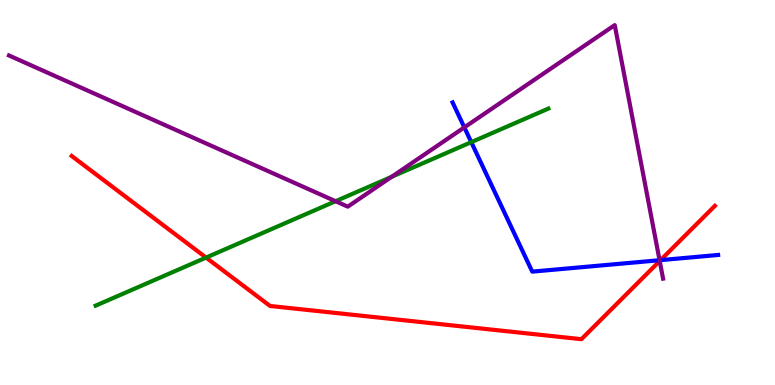[{'lines': ['blue', 'red'], 'intersections': [{'x': 8.52, 'y': 3.24}]}, {'lines': ['green', 'red'], 'intersections': [{'x': 2.66, 'y': 3.31}]}, {'lines': ['purple', 'red'], 'intersections': [{'x': 8.51, 'y': 3.22}]}, {'lines': ['blue', 'green'], 'intersections': [{'x': 6.08, 'y': 6.31}]}, {'lines': ['blue', 'purple'], 'intersections': [{'x': 5.99, 'y': 6.69}, {'x': 8.51, 'y': 3.24}]}, {'lines': ['green', 'purple'], 'intersections': [{'x': 4.33, 'y': 4.77}, {'x': 5.05, 'y': 5.41}]}]